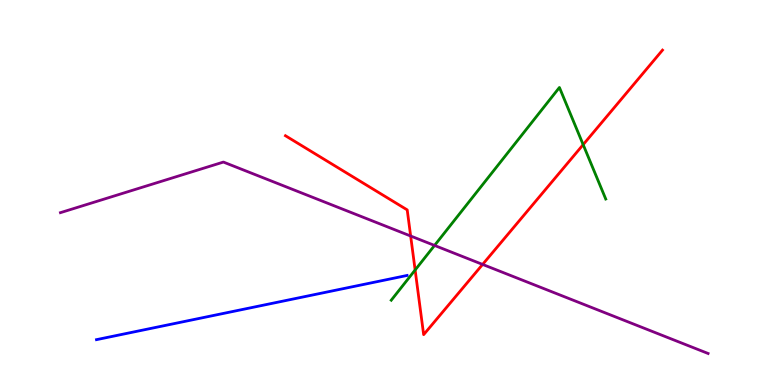[{'lines': ['blue', 'red'], 'intersections': []}, {'lines': ['green', 'red'], 'intersections': [{'x': 5.36, 'y': 2.99}, {'x': 7.52, 'y': 6.24}]}, {'lines': ['purple', 'red'], 'intersections': [{'x': 5.3, 'y': 3.87}, {'x': 6.23, 'y': 3.13}]}, {'lines': ['blue', 'green'], 'intersections': []}, {'lines': ['blue', 'purple'], 'intersections': []}, {'lines': ['green', 'purple'], 'intersections': [{'x': 5.61, 'y': 3.62}]}]